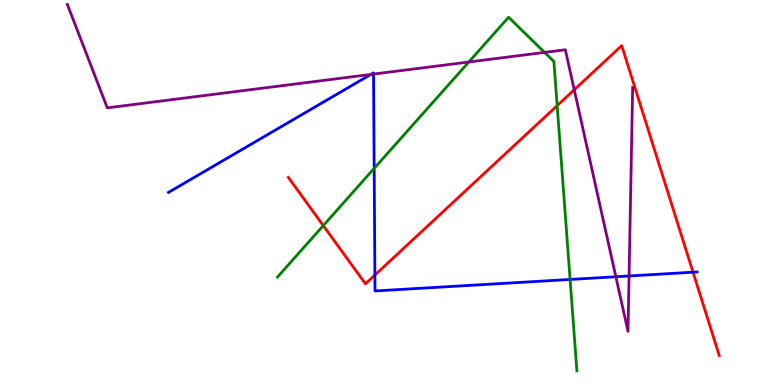[{'lines': ['blue', 'red'], 'intersections': [{'x': 4.84, 'y': 2.86}, {'x': 8.94, 'y': 2.93}]}, {'lines': ['green', 'red'], 'intersections': [{'x': 4.17, 'y': 4.14}, {'x': 7.19, 'y': 7.26}]}, {'lines': ['purple', 'red'], 'intersections': [{'x': 7.41, 'y': 7.67}]}, {'lines': ['blue', 'green'], 'intersections': [{'x': 4.83, 'y': 5.63}, {'x': 7.36, 'y': 2.74}]}, {'lines': ['blue', 'purple'], 'intersections': [{'x': 4.79, 'y': 8.07}, {'x': 4.82, 'y': 8.08}, {'x': 7.95, 'y': 2.81}, {'x': 8.12, 'y': 2.83}]}, {'lines': ['green', 'purple'], 'intersections': [{'x': 6.05, 'y': 8.39}, {'x': 7.03, 'y': 8.64}]}]